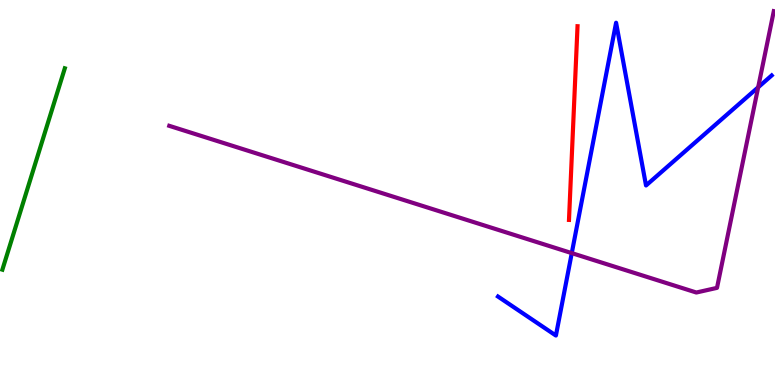[{'lines': ['blue', 'red'], 'intersections': []}, {'lines': ['green', 'red'], 'intersections': []}, {'lines': ['purple', 'red'], 'intersections': []}, {'lines': ['blue', 'green'], 'intersections': []}, {'lines': ['blue', 'purple'], 'intersections': [{'x': 7.38, 'y': 3.43}, {'x': 9.78, 'y': 7.73}]}, {'lines': ['green', 'purple'], 'intersections': []}]